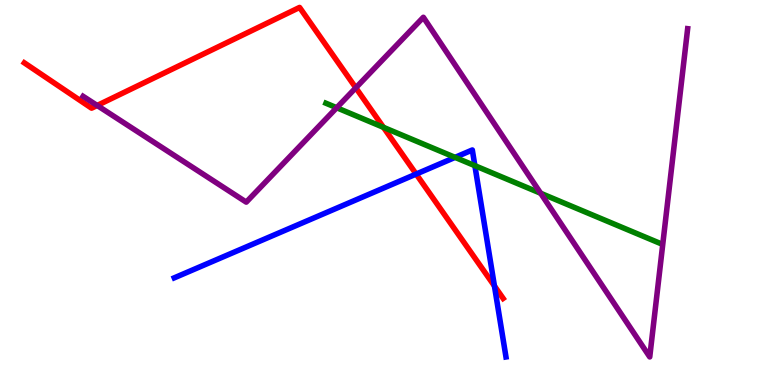[{'lines': ['blue', 'red'], 'intersections': [{'x': 5.37, 'y': 5.48}, {'x': 6.38, 'y': 2.57}]}, {'lines': ['green', 'red'], 'intersections': [{'x': 4.95, 'y': 6.69}]}, {'lines': ['purple', 'red'], 'intersections': [{'x': 1.25, 'y': 7.26}, {'x': 4.59, 'y': 7.72}]}, {'lines': ['blue', 'green'], 'intersections': [{'x': 5.87, 'y': 5.91}, {'x': 6.13, 'y': 5.7}]}, {'lines': ['blue', 'purple'], 'intersections': []}, {'lines': ['green', 'purple'], 'intersections': [{'x': 4.34, 'y': 7.2}, {'x': 6.98, 'y': 4.98}]}]